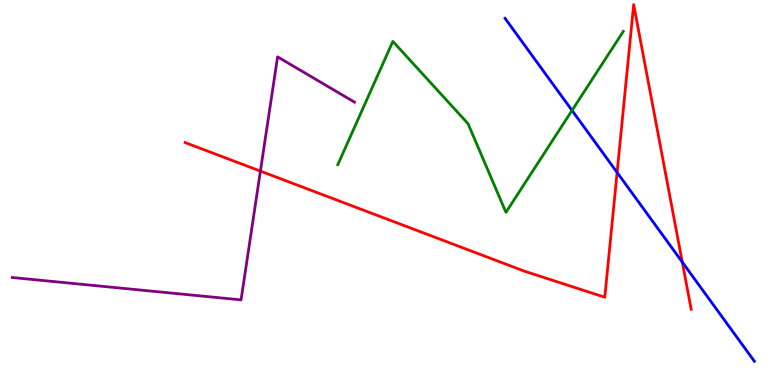[{'lines': ['blue', 'red'], 'intersections': [{'x': 7.96, 'y': 5.52}, {'x': 8.8, 'y': 3.19}]}, {'lines': ['green', 'red'], 'intersections': []}, {'lines': ['purple', 'red'], 'intersections': [{'x': 3.36, 'y': 5.56}]}, {'lines': ['blue', 'green'], 'intersections': [{'x': 7.38, 'y': 7.13}]}, {'lines': ['blue', 'purple'], 'intersections': []}, {'lines': ['green', 'purple'], 'intersections': []}]